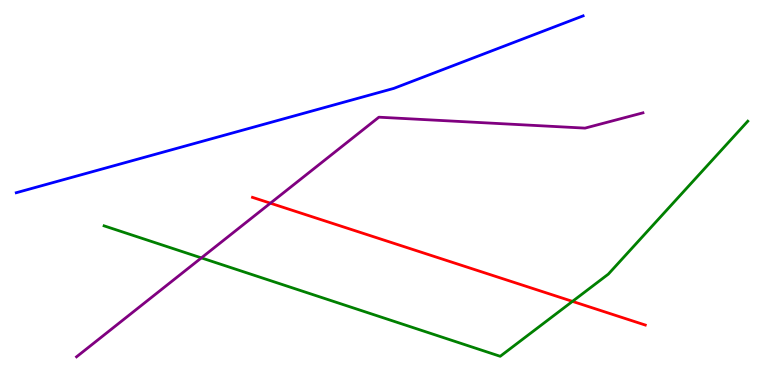[{'lines': ['blue', 'red'], 'intersections': []}, {'lines': ['green', 'red'], 'intersections': [{'x': 7.39, 'y': 2.17}]}, {'lines': ['purple', 'red'], 'intersections': [{'x': 3.49, 'y': 4.72}]}, {'lines': ['blue', 'green'], 'intersections': []}, {'lines': ['blue', 'purple'], 'intersections': []}, {'lines': ['green', 'purple'], 'intersections': [{'x': 2.6, 'y': 3.3}]}]